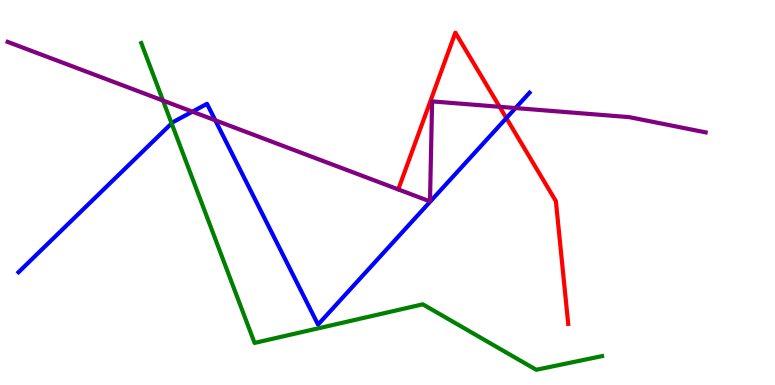[{'lines': ['blue', 'red'], 'intersections': [{'x': 6.53, 'y': 6.93}]}, {'lines': ['green', 'red'], 'intersections': []}, {'lines': ['purple', 'red'], 'intersections': [{'x': 6.45, 'y': 7.23}]}, {'lines': ['blue', 'green'], 'intersections': [{'x': 2.21, 'y': 6.8}]}, {'lines': ['blue', 'purple'], 'intersections': [{'x': 2.48, 'y': 7.1}, {'x': 2.78, 'y': 6.88}, {'x': 6.65, 'y': 7.19}]}, {'lines': ['green', 'purple'], 'intersections': [{'x': 2.1, 'y': 7.39}]}]